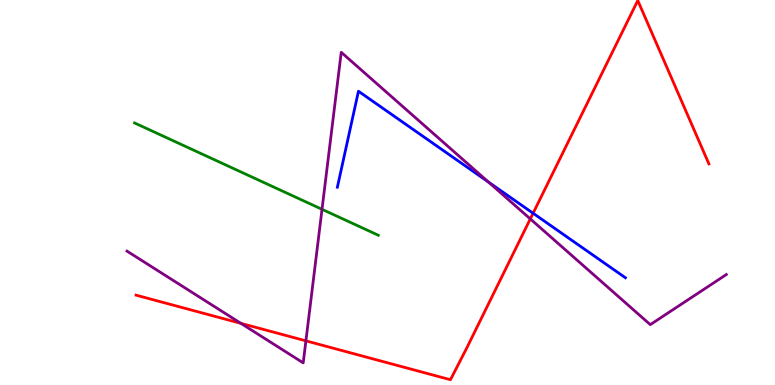[{'lines': ['blue', 'red'], 'intersections': [{'x': 6.88, 'y': 4.46}]}, {'lines': ['green', 'red'], 'intersections': []}, {'lines': ['purple', 'red'], 'intersections': [{'x': 3.11, 'y': 1.6}, {'x': 3.95, 'y': 1.15}, {'x': 6.84, 'y': 4.31}]}, {'lines': ['blue', 'green'], 'intersections': []}, {'lines': ['blue', 'purple'], 'intersections': [{'x': 6.3, 'y': 5.27}]}, {'lines': ['green', 'purple'], 'intersections': [{'x': 4.16, 'y': 4.56}]}]